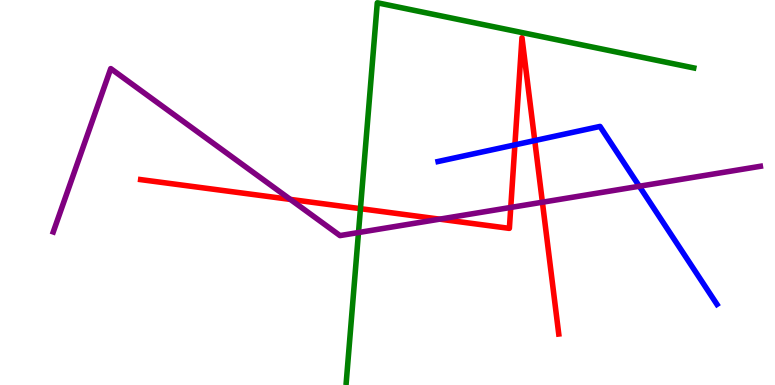[{'lines': ['blue', 'red'], 'intersections': [{'x': 6.64, 'y': 6.24}, {'x': 6.9, 'y': 6.35}]}, {'lines': ['green', 'red'], 'intersections': [{'x': 4.65, 'y': 4.58}]}, {'lines': ['purple', 'red'], 'intersections': [{'x': 3.75, 'y': 4.82}, {'x': 5.67, 'y': 4.31}, {'x': 6.59, 'y': 4.61}, {'x': 7.0, 'y': 4.75}]}, {'lines': ['blue', 'green'], 'intersections': []}, {'lines': ['blue', 'purple'], 'intersections': [{'x': 8.25, 'y': 5.16}]}, {'lines': ['green', 'purple'], 'intersections': [{'x': 4.63, 'y': 3.96}]}]